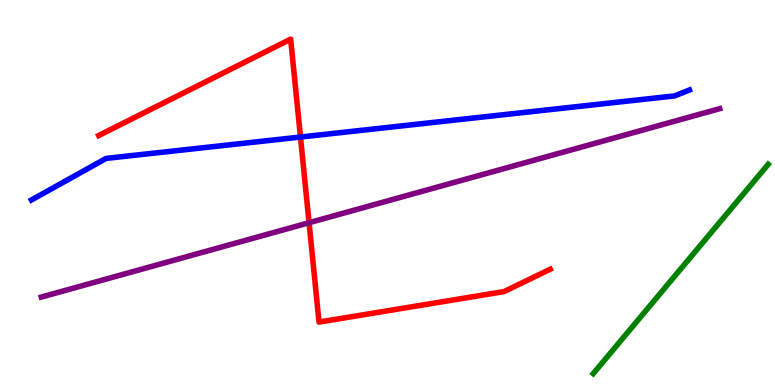[{'lines': ['blue', 'red'], 'intersections': [{'x': 3.88, 'y': 6.44}]}, {'lines': ['green', 'red'], 'intersections': []}, {'lines': ['purple', 'red'], 'intersections': [{'x': 3.99, 'y': 4.22}]}, {'lines': ['blue', 'green'], 'intersections': []}, {'lines': ['blue', 'purple'], 'intersections': []}, {'lines': ['green', 'purple'], 'intersections': []}]